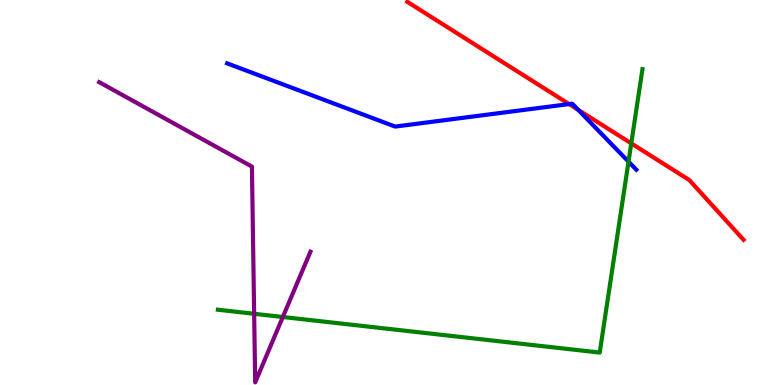[{'lines': ['blue', 'red'], 'intersections': [{'x': 7.34, 'y': 7.3}, {'x': 7.46, 'y': 7.15}]}, {'lines': ['green', 'red'], 'intersections': [{'x': 8.15, 'y': 6.28}]}, {'lines': ['purple', 'red'], 'intersections': []}, {'lines': ['blue', 'green'], 'intersections': [{'x': 8.11, 'y': 5.8}]}, {'lines': ['blue', 'purple'], 'intersections': []}, {'lines': ['green', 'purple'], 'intersections': [{'x': 3.28, 'y': 1.85}, {'x': 3.65, 'y': 1.77}]}]